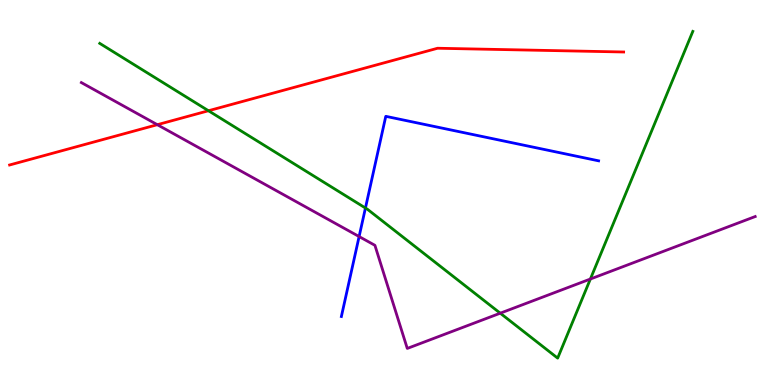[{'lines': ['blue', 'red'], 'intersections': []}, {'lines': ['green', 'red'], 'intersections': [{'x': 2.69, 'y': 7.12}]}, {'lines': ['purple', 'red'], 'intersections': [{'x': 2.03, 'y': 6.76}]}, {'lines': ['blue', 'green'], 'intersections': [{'x': 4.72, 'y': 4.6}]}, {'lines': ['blue', 'purple'], 'intersections': [{'x': 4.63, 'y': 3.86}]}, {'lines': ['green', 'purple'], 'intersections': [{'x': 6.45, 'y': 1.87}, {'x': 7.62, 'y': 2.75}]}]